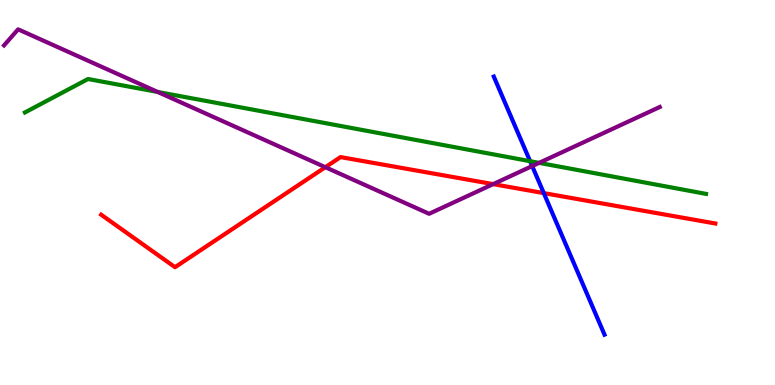[{'lines': ['blue', 'red'], 'intersections': [{'x': 7.02, 'y': 4.98}]}, {'lines': ['green', 'red'], 'intersections': []}, {'lines': ['purple', 'red'], 'intersections': [{'x': 4.2, 'y': 5.66}, {'x': 6.36, 'y': 5.22}]}, {'lines': ['blue', 'green'], 'intersections': [{'x': 6.84, 'y': 5.81}]}, {'lines': ['blue', 'purple'], 'intersections': [{'x': 6.87, 'y': 5.69}]}, {'lines': ['green', 'purple'], 'intersections': [{'x': 2.03, 'y': 7.61}, {'x': 6.96, 'y': 5.77}]}]